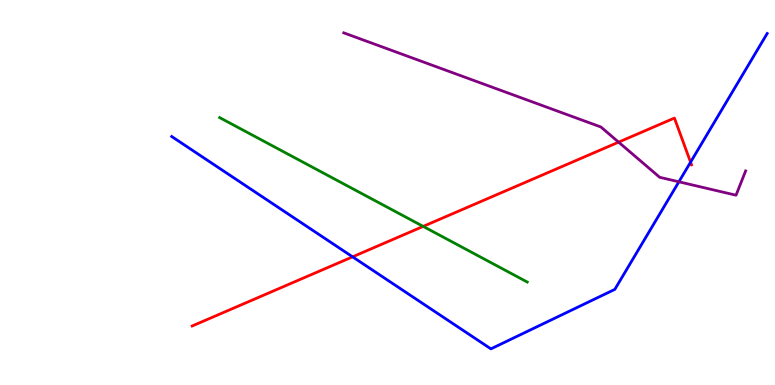[{'lines': ['blue', 'red'], 'intersections': [{'x': 4.55, 'y': 3.33}, {'x': 8.91, 'y': 5.79}]}, {'lines': ['green', 'red'], 'intersections': [{'x': 5.46, 'y': 4.12}]}, {'lines': ['purple', 'red'], 'intersections': [{'x': 7.98, 'y': 6.31}]}, {'lines': ['blue', 'green'], 'intersections': []}, {'lines': ['blue', 'purple'], 'intersections': [{'x': 8.76, 'y': 5.28}]}, {'lines': ['green', 'purple'], 'intersections': []}]